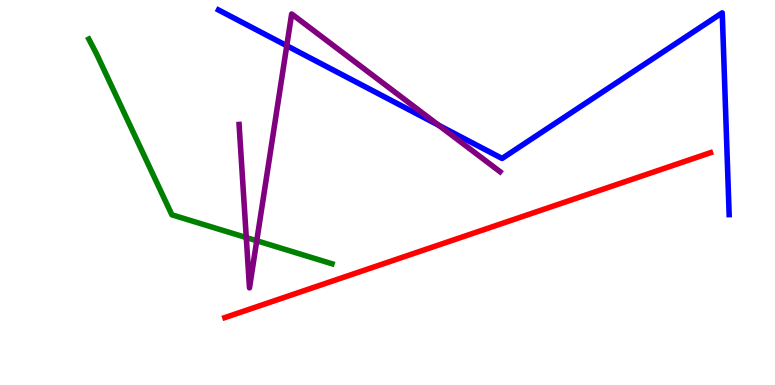[{'lines': ['blue', 'red'], 'intersections': []}, {'lines': ['green', 'red'], 'intersections': []}, {'lines': ['purple', 'red'], 'intersections': []}, {'lines': ['blue', 'green'], 'intersections': []}, {'lines': ['blue', 'purple'], 'intersections': [{'x': 3.7, 'y': 8.81}, {'x': 5.66, 'y': 6.75}]}, {'lines': ['green', 'purple'], 'intersections': [{'x': 3.18, 'y': 3.83}, {'x': 3.31, 'y': 3.75}]}]